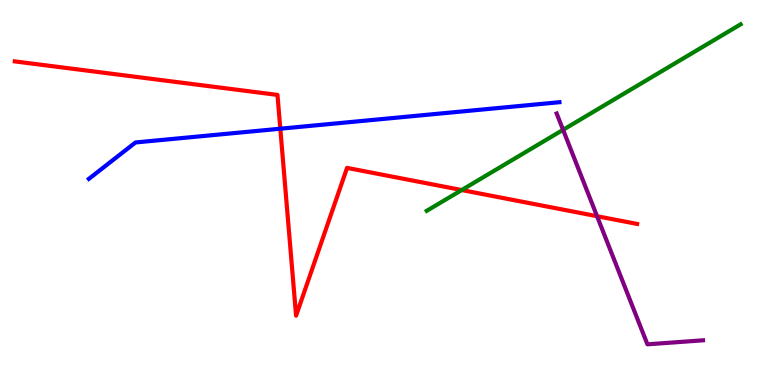[{'lines': ['blue', 'red'], 'intersections': [{'x': 3.62, 'y': 6.66}]}, {'lines': ['green', 'red'], 'intersections': [{'x': 5.96, 'y': 5.06}]}, {'lines': ['purple', 'red'], 'intersections': [{'x': 7.7, 'y': 4.38}]}, {'lines': ['blue', 'green'], 'intersections': []}, {'lines': ['blue', 'purple'], 'intersections': []}, {'lines': ['green', 'purple'], 'intersections': [{'x': 7.27, 'y': 6.63}]}]